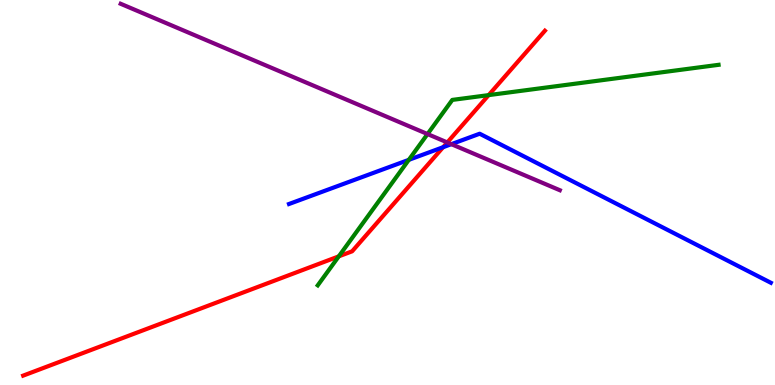[{'lines': ['blue', 'red'], 'intersections': [{'x': 5.72, 'y': 6.18}]}, {'lines': ['green', 'red'], 'intersections': [{'x': 4.37, 'y': 3.34}, {'x': 6.31, 'y': 7.53}]}, {'lines': ['purple', 'red'], 'intersections': [{'x': 5.77, 'y': 6.3}]}, {'lines': ['blue', 'green'], 'intersections': [{'x': 5.28, 'y': 5.85}]}, {'lines': ['blue', 'purple'], 'intersections': [{'x': 5.82, 'y': 6.26}]}, {'lines': ['green', 'purple'], 'intersections': [{'x': 5.52, 'y': 6.52}]}]